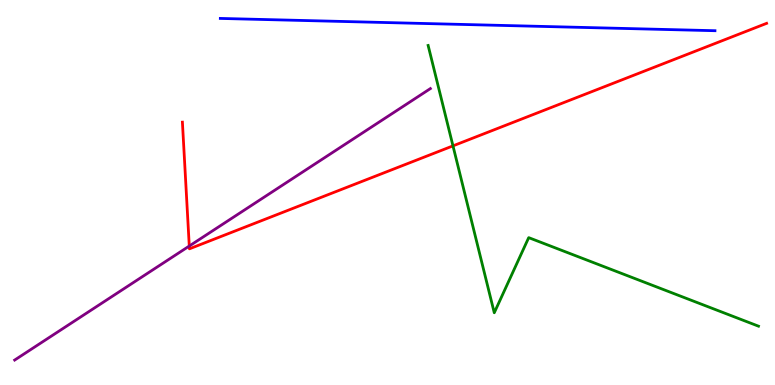[{'lines': ['blue', 'red'], 'intersections': []}, {'lines': ['green', 'red'], 'intersections': [{'x': 5.84, 'y': 6.21}]}, {'lines': ['purple', 'red'], 'intersections': [{'x': 2.44, 'y': 3.61}]}, {'lines': ['blue', 'green'], 'intersections': []}, {'lines': ['blue', 'purple'], 'intersections': []}, {'lines': ['green', 'purple'], 'intersections': []}]